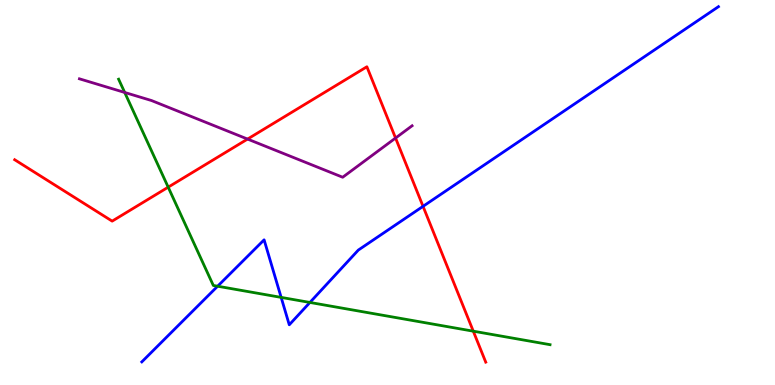[{'lines': ['blue', 'red'], 'intersections': [{'x': 5.46, 'y': 4.64}]}, {'lines': ['green', 'red'], 'intersections': [{'x': 2.17, 'y': 5.14}, {'x': 6.11, 'y': 1.4}]}, {'lines': ['purple', 'red'], 'intersections': [{'x': 3.19, 'y': 6.39}, {'x': 5.1, 'y': 6.41}]}, {'lines': ['blue', 'green'], 'intersections': [{'x': 2.81, 'y': 2.57}, {'x': 3.63, 'y': 2.28}, {'x': 4.0, 'y': 2.14}]}, {'lines': ['blue', 'purple'], 'intersections': []}, {'lines': ['green', 'purple'], 'intersections': [{'x': 1.61, 'y': 7.6}]}]